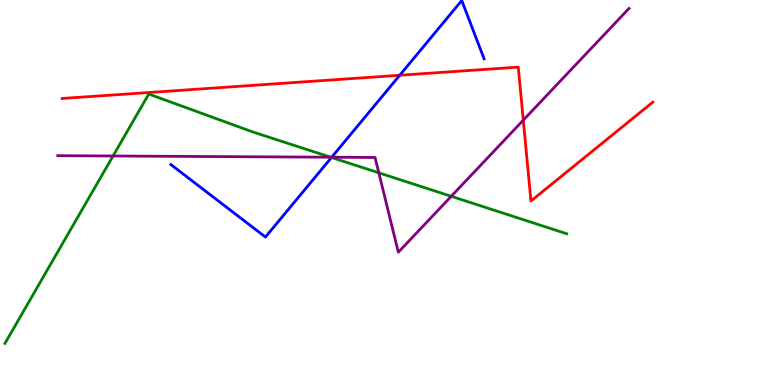[{'lines': ['blue', 'red'], 'intersections': [{'x': 5.16, 'y': 8.05}]}, {'lines': ['green', 'red'], 'intersections': []}, {'lines': ['purple', 'red'], 'intersections': [{'x': 6.75, 'y': 6.88}]}, {'lines': ['blue', 'green'], 'intersections': [{'x': 4.28, 'y': 5.91}]}, {'lines': ['blue', 'purple'], 'intersections': [{'x': 4.28, 'y': 5.92}]}, {'lines': ['green', 'purple'], 'intersections': [{'x': 1.46, 'y': 5.95}, {'x': 4.27, 'y': 5.92}, {'x': 4.89, 'y': 5.51}, {'x': 5.82, 'y': 4.9}]}]